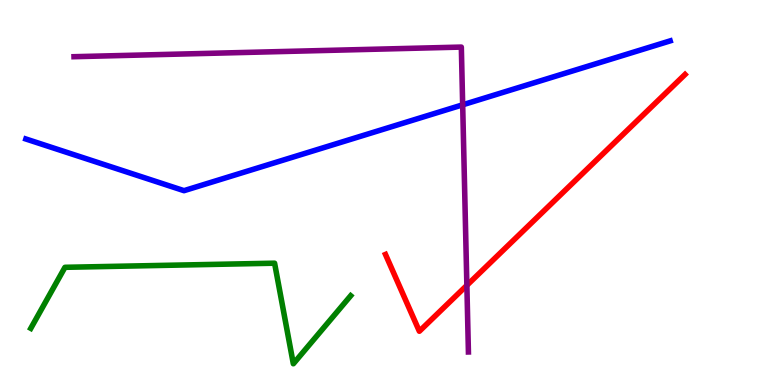[{'lines': ['blue', 'red'], 'intersections': []}, {'lines': ['green', 'red'], 'intersections': []}, {'lines': ['purple', 'red'], 'intersections': [{'x': 6.02, 'y': 2.59}]}, {'lines': ['blue', 'green'], 'intersections': []}, {'lines': ['blue', 'purple'], 'intersections': [{'x': 5.97, 'y': 7.28}]}, {'lines': ['green', 'purple'], 'intersections': []}]